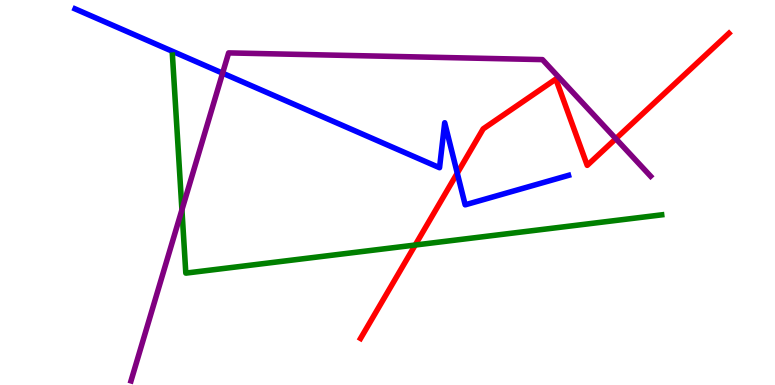[{'lines': ['blue', 'red'], 'intersections': [{'x': 5.9, 'y': 5.5}]}, {'lines': ['green', 'red'], 'intersections': [{'x': 5.36, 'y': 3.64}]}, {'lines': ['purple', 'red'], 'intersections': [{'x': 7.95, 'y': 6.4}]}, {'lines': ['blue', 'green'], 'intersections': []}, {'lines': ['blue', 'purple'], 'intersections': [{'x': 2.87, 'y': 8.1}]}, {'lines': ['green', 'purple'], 'intersections': [{'x': 2.35, 'y': 4.55}]}]